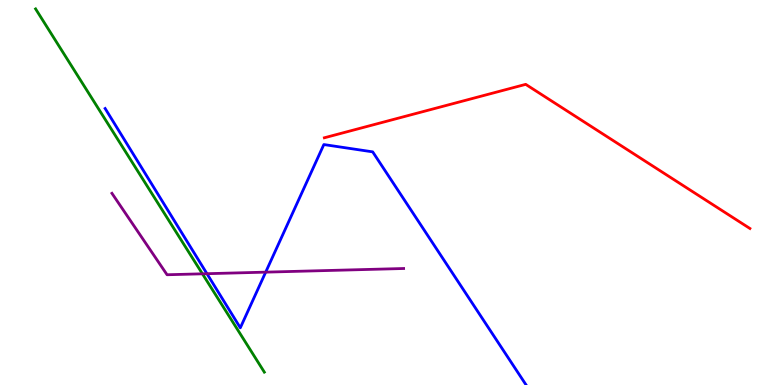[{'lines': ['blue', 'red'], 'intersections': []}, {'lines': ['green', 'red'], 'intersections': []}, {'lines': ['purple', 'red'], 'intersections': []}, {'lines': ['blue', 'green'], 'intersections': []}, {'lines': ['blue', 'purple'], 'intersections': [{'x': 2.67, 'y': 2.89}, {'x': 3.43, 'y': 2.93}]}, {'lines': ['green', 'purple'], 'intersections': [{'x': 2.61, 'y': 2.89}]}]